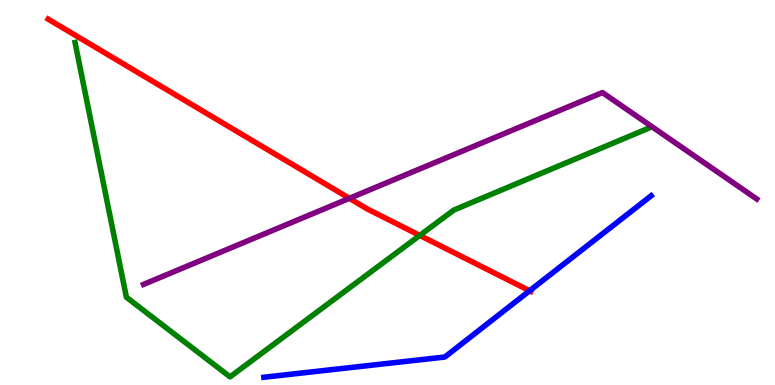[{'lines': ['blue', 'red'], 'intersections': [{'x': 6.83, 'y': 2.45}]}, {'lines': ['green', 'red'], 'intersections': [{'x': 5.42, 'y': 3.89}]}, {'lines': ['purple', 'red'], 'intersections': [{'x': 4.51, 'y': 4.85}]}, {'lines': ['blue', 'green'], 'intersections': []}, {'lines': ['blue', 'purple'], 'intersections': []}, {'lines': ['green', 'purple'], 'intersections': []}]